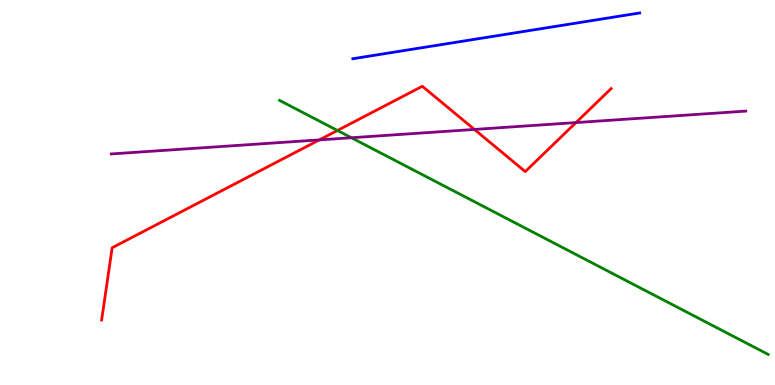[{'lines': ['blue', 'red'], 'intersections': []}, {'lines': ['green', 'red'], 'intersections': [{'x': 4.35, 'y': 6.61}]}, {'lines': ['purple', 'red'], 'intersections': [{'x': 4.12, 'y': 6.37}, {'x': 6.12, 'y': 6.64}, {'x': 7.43, 'y': 6.82}]}, {'lines': ['blue', 'green'], 'intersections': []}, {'lines': ['blue', 'purple'], 'intersections': []}, {'lines': ['green', 'purple'], 'intersections': [{'x': 4.53, 'y': 6.42}]}]